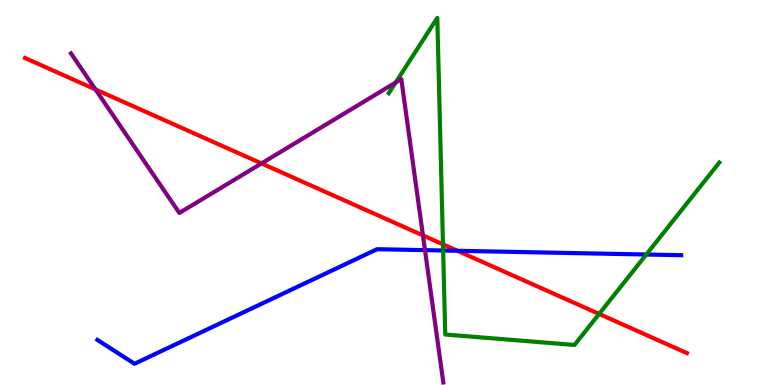[{'lines': ['blue', 'red'], 'intersections': [{'x': 5.9, 'y': 3.49}]}, {'lines': ['green', 'red'], 'intersections': [{'x': 5.72, 'y': 3.65}, {'x': 7.73, 'y': 1.85}]}, {'lines': ['purple', 'red'], 'intersections': [{'x': 1.23, 'y': 7.68}, {'x': 3.37, 'y': 5.75}, {'x': 5.46, 'y': 3.89}]}, {'lines': ['blue', 'green'], 'intersections': [{'x': 5.72, 'y': 3.49}, {'x': 8.34, 'y': 3.39}]}, {'lines': ['blue', 'purple'], 'intersections': [{'x': 5.48, 'y': 3.5}]}, {'lines': ['green', 'purple'], 'intersections': [{'x': 5.11, 'y': 7.86}]}]